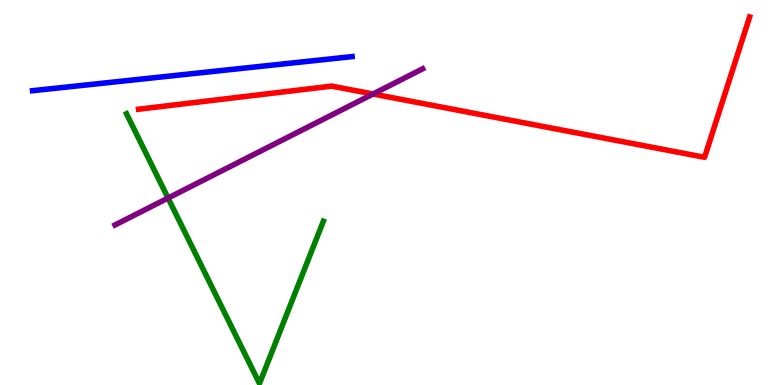[{'lines': ['blue', 'red'], 'intersections': []}, {'lines': ['green', 'red'], 'intersections': []}, {'lines': ['purple', 'red'], 'intersections': [{'x': 4.81, 'y': 7.56}]}, {'lines': ['blue', 'green'], 'intersections': []}, {'lines': ['blue', 'purple'], 'intersections': []}, {'lines': ['green', 'purple'], 'intersections': [{'x': 2.17, 'y': 4.86}]}]